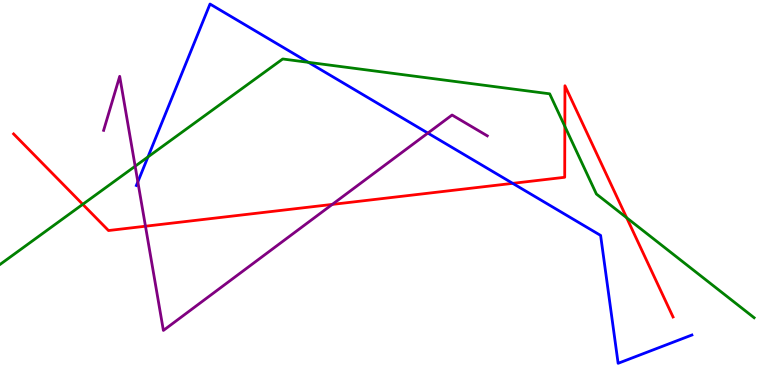[{'lines': ['blue', 'red'], 'intersections': [{'x': 6.62, 'y': 5.24}]}, {'lines': ['green', 'red'], 'intersections': [{'x': 1.07, 'y': 4.69}, {'x': 7.29, 'y': 6.72}, {'x': 8.09, 'y': 4.34}]}, {'lines': ['purple', 'red'], 'intersections': [{'x': 1.88, 'y': 4.12}, {'x': 4.29, 'y': 4.69}]}, {'lines': ['blue', 'green'], 'intersections': [{'x': 1.91, 'y': 5.92}, {'x': 3.98, 'y': 8.38}]}, {'lines': ['blue', 'purple'], 'intersections': [{'x': 1.78, 'y': 5.28}, {'x': 5.52, 'y': 6.54}]}, {'lines': ['green', 'purple'], 'intersections': [{'x': 1.74, 'y': 5.68}]}]